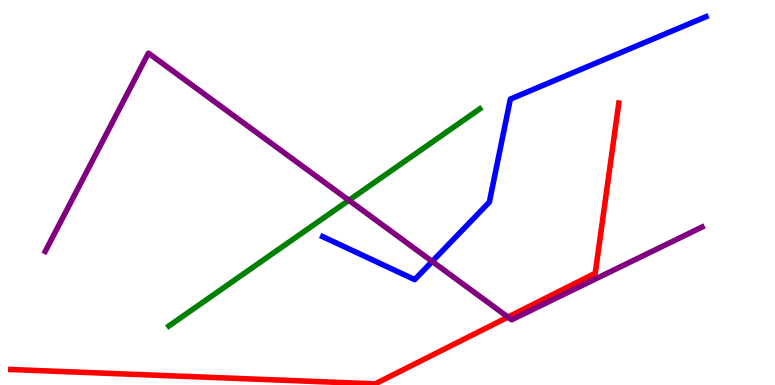[{'lines': ['blue', 'red'], 'intersections': []}, {'lines': ['green', 'red'], 'intersections': []}, {'lines': ['purple', 'red'], 'intersections': [{'x': 6.55, 'y': 1.76}]}, {'lines': ['blue', 'green'], 'intersections': []}, {'lines': ['blue', 'purple'], 'intersections': [{'x': 5.58, 'y': 3.21}]}, {'lines': ['green', 'purple'], 'intersections': [{'x': 4.5, 'y': 4.8}]}]